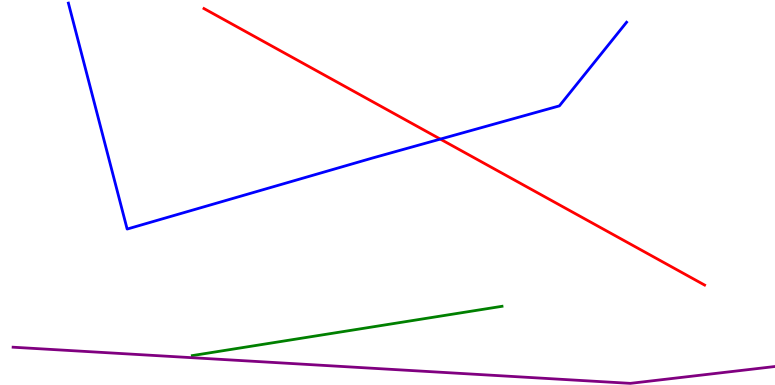[{'lines': ['blue', 'red'], 'intersections': [{'x': 5.68, 'y': 6.39}]}, {'lines': ['green', 'red'], 'intersections': []}, {'lines': ['purple', 'red'], 'intersections': []}, {'lines': ['blue', 'green'], 'intersections': []}, {'lines': ['blue', 'purple'], 'intersections': []}, {'lines': ['green', 'purple'], 'intersections': []}]